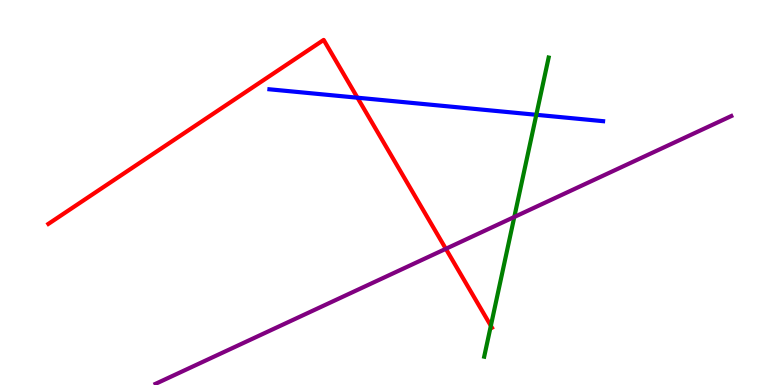[{'lines': ['blue', 'red'], 'intersections': [{'x': 4.61, 'y': 7.46}]}, {'lines': ['green', 'red'], 'intersections': [{'x': 6.33, 'y': 1.54}]}, {'lines': ['purple', 'red'], 'intersections': [{'x': 5.75, 'y': 3.54}]}, {'lines': ['blue', 'green'], 'intersections': [{'x': 6.92, 'y': 7.02}]}, {'lines': ['blue', 'purple'], 'intersections': []}, {'lines': ['green', 'purple'], 'intersections': [{'x': 6.64, 'y': 4.36}]}]